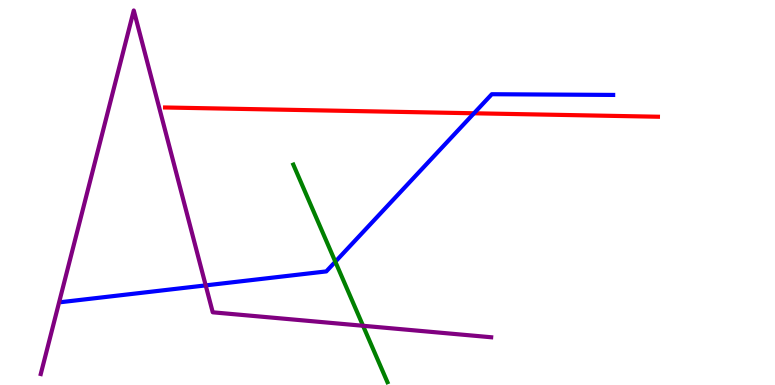[{'lines': ['blue', 'red'], 'intersections': [{'x': 6.12, 'y': 7.06}]}, {'lines': ['green', 'red'], 'intersections': []}, {'lines': ['purple', 'red'], 'intersections': []}, {'lines': ['blue', 'green'], 'intersections': [{'x': 4.33, 'y': 3.2}]}, {'lines': ['blue', 'purple'], 'intersections': [{'x': 2.65, 'y': 2.59}]}, {'lines': ['green', 'purple'], 'intersections': [{'x': 4.68, 'y': 1.54}]}]